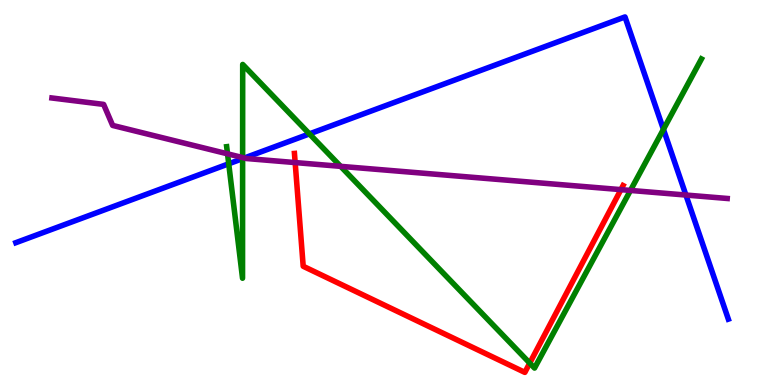[{'lines': ['blue', 'red'], 'intersections': []}, {'lines': ['green', 'red'], 'intersections': [{'x': 6.84, 'y': 0.569}]}, {'lines': ['purple', 'red'], 'intersections': [{'x': 3.81, 'y': 5.78}, {'x': 8.01, 'y': 5.07}]}, {'lines': ['blue', 'green'], 'intersections': [{'x': 2.95, 'y': 5.75}, {'x': 3.13, 'y': 5.88}, {'x': 3.99, 'y': 6.52}, {'x': 8.56, 'y': 6.64}]}, {'lines': ['blue', 'purple'], 'intersections': [{'x': 3.15, 'y': 5.9}, {'x': 8.85, 'y': 4.93}]}, {'lines': ['green', 'purple'], 'intersections': [{'x': 2.94, 'y': 6.0}, {'x': 3.13, 'y': 5.91}, {'x': 4.4, 'y': 5.68}, {'x': 8.13, 'y': 5.05}]}]